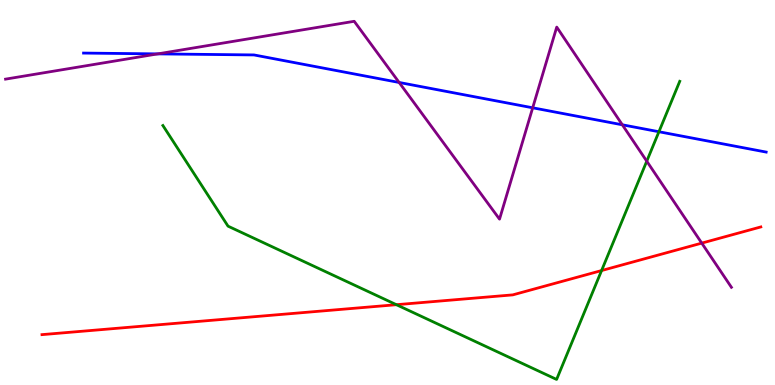[{'lines': ['blue', 'red'], 'intersections': []}, {'lines': ['green', 'red'], 'intersections': [{'x': 5.11, 'y': 2.09}, {'x': 7.76, 'y': 2.97}]}, {'lines': ['purple', 'red'], 'intersections': [{'x': 9.05, 'y': 3.69}]}, {'lines': ['blue', 'green'], 'intersections': [{'x': 8.5, 'y': 6.58}]}, {'lines': ['blue', 'purple'], 'intersections': [{'x': 2.04, 'y': 8.6}, {'x': 5.15, 'y': 7.86}, {'x': 6.87, 'y': 7.2}, {'x': 8.03, 'y': 6.76}]}, {'lines': ['green', 'purple'], 'intersections': [{'x': 8.35, 'y': 5.81}]}]